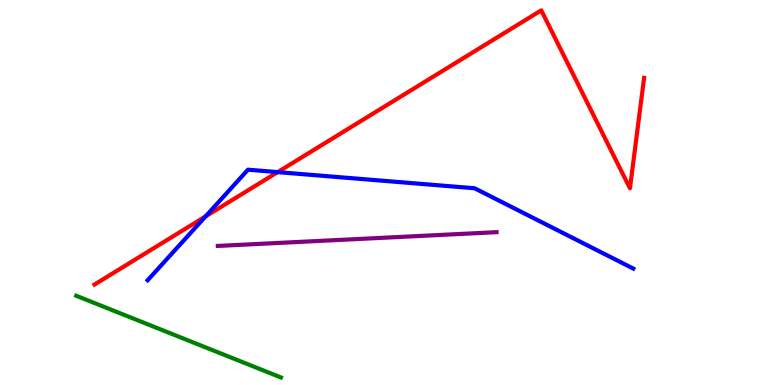[{'lines': ['blue', 'red'], 'intersections': [{'x': 2.65, 'y': 4.38}, {'x': 3.58, 'y': 5.53}]}, {'lines': ['green', 'red'], 'intersections': []}, {'lines': ['purple', 'red'], 'intersections': []}, {'lines': ['blue', 'green'], 'intersections': []}, {'lines': ['blue', 'purple'], 'intersections': []}, {'lines': ['green', 'purple'], 'intersections': []}]